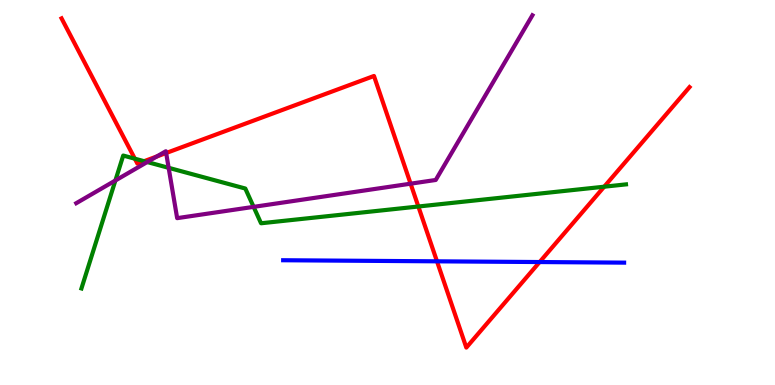[{'lines': ['blue', 'red'], 'intersections': [{'x': 5.64, 'y': 3.21}, {'x': 6.96, 'y': 3.19}]}, {'lines': ['green', 'red'], 'intersections': [{'x': 1.74, 'y': 5.88}, {'x': 1.86, 'y': 5.81}, {'x': 5.4, 'y': 4.64}, {'x': 7.8, 'y': 5.15}]}, {'lines': ['purple', 'red'], 'intersections': [{'x': 2.02, 'y': 5.94}, {'x': 2.14, 'y': 6.03}, {'x': 5.3, 'y': 5.23}]}, {'lines': ['blue', 'green'], 'intersections': []}, {'lines': ['blue', 'purple'], 'intersections': []}, {'lines': ['green', 'purple'], 'intersections': [{'x': 1.49, 'y': 5.31}, {'x': 1.9, 'y': 5.79}, {'x': 2.18, 'y': 5.64}, {'x': 3.27, 'y': 4.63}]}]